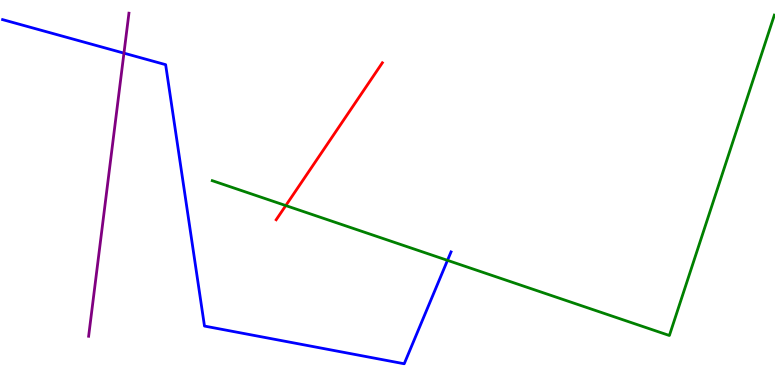[{'lines': ['blue', 'red'], 'intersections': []}, {'lines': ['green', 'red'], 'intersections': [{'x': 3.69, 'y': 4.66}]}, {'lines': ['purple', 'red'], 'intersections': []}, {'lines': ['blue', 'green'], 'intersections': [{'x': 5.77, 'y': 3.24}]}, {'lines': ['blue', 'purple'], 'intersections': [{'x': 1.6, 'y': 8.62}]}, {'lines': ['green', 'purple'], 'intersections': []}]